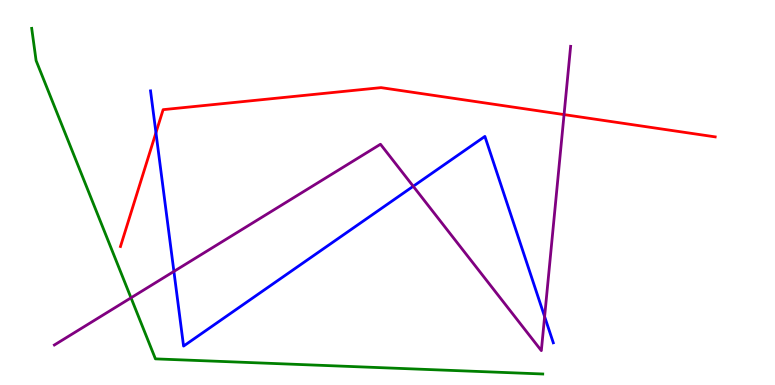[{'lines': ['blue', 'red'], 'intersections': [{'x': 2.01, 'y': 6.55}]}, {'lines': ['green', 'red'], 'intersections': []}, {'lines': ['purple', 'red'], 'intersections': [{'x': 7.28, 'y': 7.02}]}, {'lines': ['blue', 'green'], 'intersections': []}, {'lines': ['blue', 'purple'], 'intersections': [{'x': 2.24, 'y': 2.95}, {'x': 5.33, 'y': 5.16}, {'x': 7.03, 'y': 1.78}]}, {'lines': ['green', 'purple'], 'intersections': [{'x': 1.69, 'y': 2.26}]}]